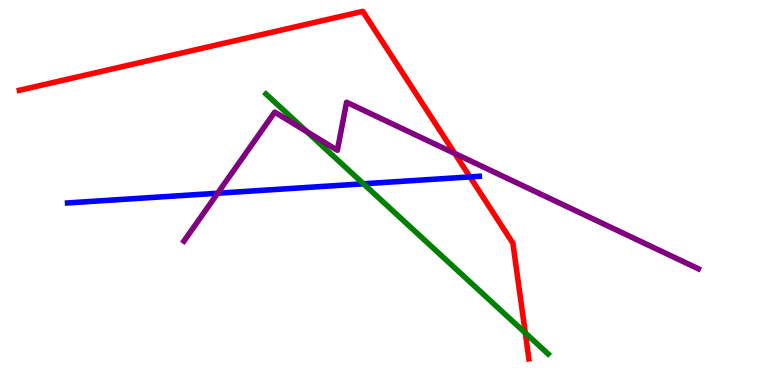[{'lines': ['blue', 'red'], 'intersections': [{'x': 6.06, 'y': 5.41}]}, {'lines': ['green', 'red'], 'intersections': [{'x': 6.78, 'y': 1.35}]}, {'lines': ['purple', 'red'], 'intersections': [{'x': 5.87, 'y': 6.01}]}, {'lines': ['blue', 'green'], 'intersections': [{'x': 4.69, 'y': 5.23}]}, {'lines': ['blue', 'purple'], 'intersections': [{'x': 2.81, 'y': 4.98}]}, {'lines': ['green', 'purple'], 'intersections': [{'x': 3.96, 'y': 6.58}]}]